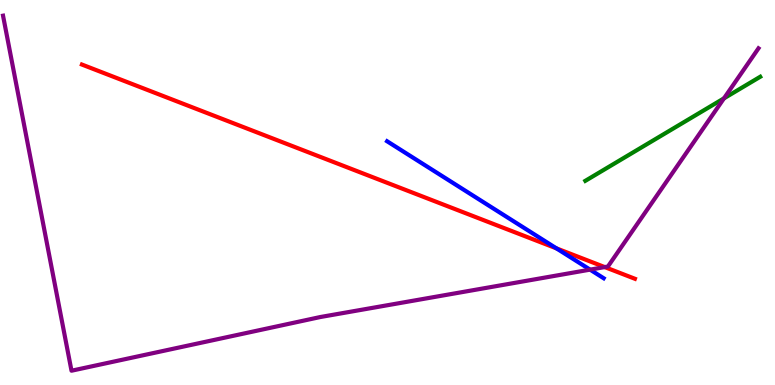[{'lines': ['blue', 'red'], 'intersections': [{'x': 7.18, 'y': 3.55}]}, {'lines': ['green', 'red'], 'intersections': []}, {'lines': ['purple', 'red'], 'intersections': [{'x': 7.8, 'y': 3.06}]}, {'lines': ['blue', 'green'], 'intersections': []}, {'lines': ['blue', 'purple'], 'intersections': [{'x': 7.61, 'y': 3.0}]}, {'lines': ['green', 'purple'], 'intersections': [{'x': 9.34, 'y': 7.45}]}]